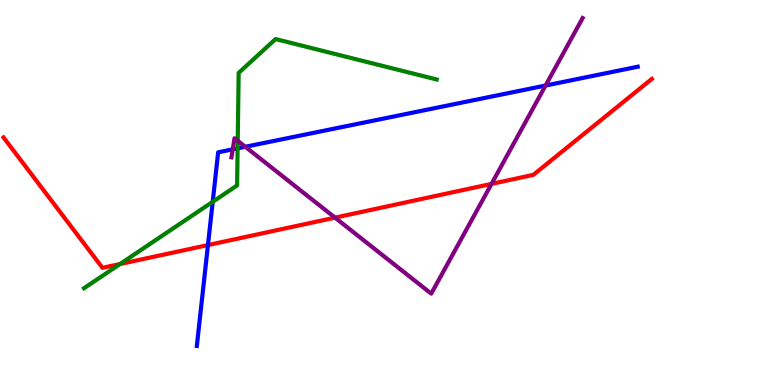[{'lines': ['blue', 'red'], 'intersections': [{'x': 2.68, 'y': 3.63}]}, {'lines': ['green', 'red'], 'intersections': [{'x': 1.55, 'y': 3.14}]}, {'lines': ['purple', 'red'], 'intersections': [{'x': 4.32, 'y': 4.35}, {'x': 6.34, 'y': 5.22}]}, {'lines': ['blue', 'green'], 'intersections': [{'x': 2.74, 'y': 4.76}, {'x': 3.07, 'y': 6.15}]}, {'lines': ['blue', 'purple'], 'intersections': [{'x': 3.0, 'y': 6.12}, {'x': 3.17, 'y': 6.19}, {'x': 7.04, 'y': 7.78}]}, {'lines': ['green', 'purple'], 'intersections': [{'x': 3.07, 'y': 6.34}]}]